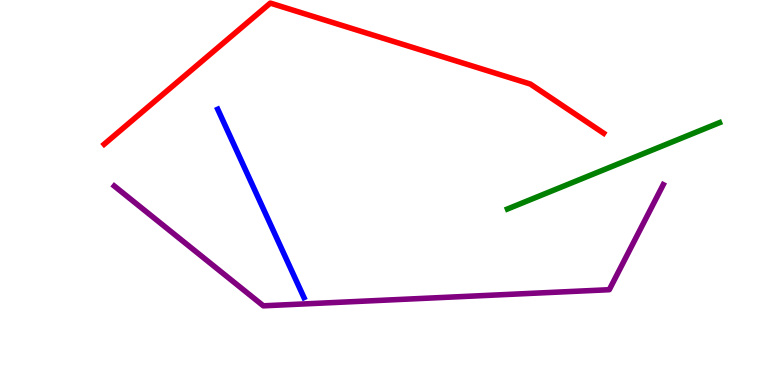[{'lines': ['blue', 'red'], 'intersections': []}, {'lines': ['green', 'red'], 'intersections': []}, {'lines': ['purple', 'red'], 'intersections': []}, {'lines': ['blue', 'green'], 'intersections': []}, {'lines': ['blue', 'purple'], 'intersections': []}, {'lines': ['green', 'purple'], 'intersections': []}]